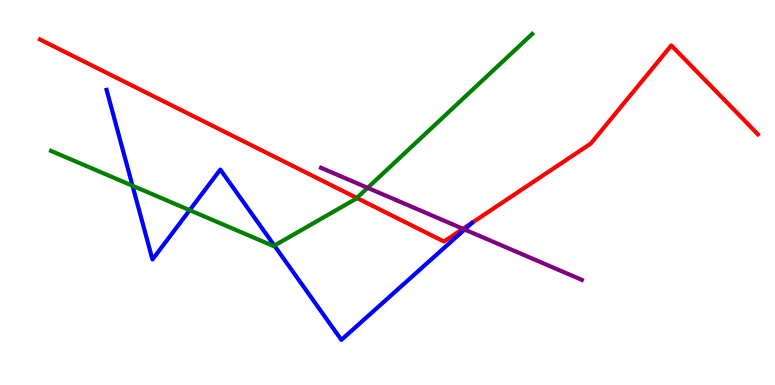[{'lines': ['blue', 'red'], 'intersections': []}, {'lines': ['green', 'red'], 'intersections': [{'x': 4.6, 'y': 4.86}]}, {'lines': ['purple', 'red'], 'intersections': [{'x': 5.97, 'y': 4.06}]}, {'lines': ['blue', 'green'], 'intersections': [{'x': 1.71, 'y': 5.18}, {'x': 2.45, 'y': 4.54}, {'x': 3.54, 'y': 3.62}]}, {'lines': ['blue', 'purple'], 'intersections': [{'x': 6.0, 'y': 4.04}]}, {'lines': ['green', 'purple'], 'intersections': [{'x': 4.74, 'y': 5.12}]}]